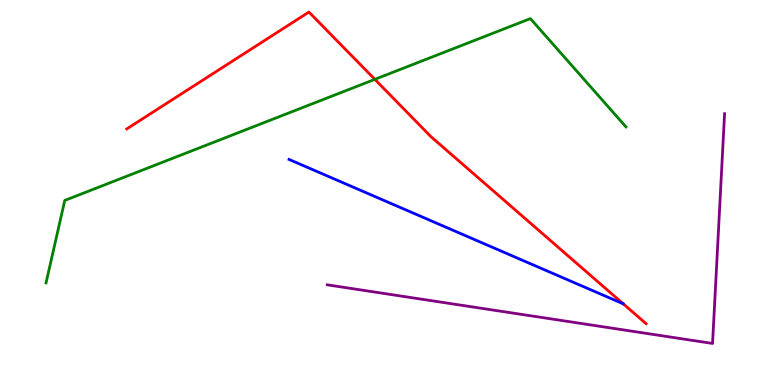[{'lines': ['blue', 'red'], 'intersections': []}, {'lines': ['green', 'red'], 'intersections': [{'x': 4.84, 'y': 7.94}]}, {'lines': ['purple', 'red'], 'intersections': []}, {'lines': ['blue', 'green'], 'intersections': []}, {'lines': ['blue', 'purple'], 'intersections': []}, {'lines': ['green', 'purple'], 'intersections': []}]